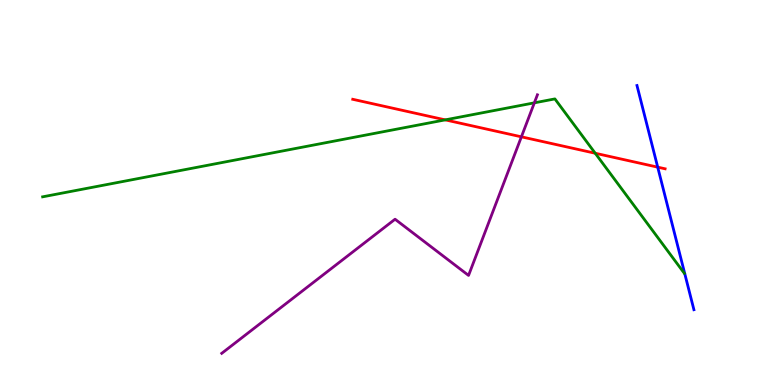[{'lines': ['blue', 'red'], 'intersections': [{'x': 8.49, 'y': 5.66}]}, {'lines': ['green', 'red'], 'intersections': [{'x': 5.74, 'y': 6.89}, {'x': 7.68, 'y': 6.02}]}, {'lines': ['purple', 'red'], 'intersections': [{'x': 6.73, 'y': 6.45}]}, {'lines': ['blue', 'green'], 'intersections': []}, {'lines': ['blue', 'purple'], 'intersections': []}, {'lines': ['green', 'purple'], 'intersections': [{'x': 6.89, 'y': 7.33}]}]